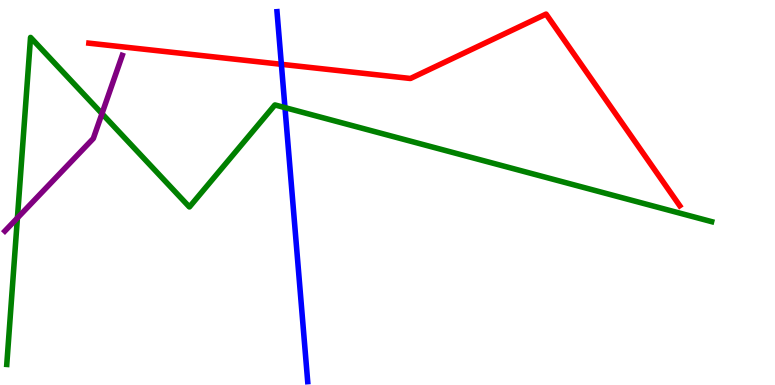[{'lines': ['blue', 'red'], 'intersections': [{'x': 3.63, 'y': 8.33}]}, {'lines': ['green', 'red'], 'intersections': []}, {'lines': ['purple', 'red'], 'intersections': []}, {'lines': ['blue', 'green'], 'intersections': [{'x': 3.68, 'y': 7.2}]}, {'lines': ['blue', 'purple'], 'intersections': []}, {'lines': ['green', 'purple'], 'intersections': [{'x': 0.225, 'y': 4.34}, {'x': 1.32, 'y': 7.05}]}]